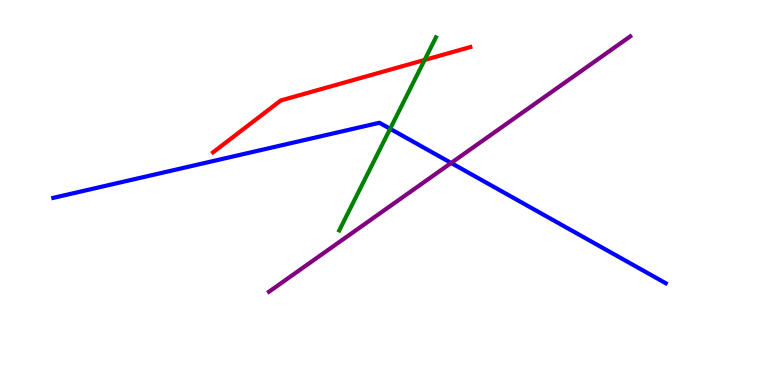[{'lines': ['blue', 'red'], 'intersections': []}, {'lines': ['green', 'red'], 'intersections': [{'x': 5.48, 'y': 8.44}]}, {'lines': ['purple', 'red'], 'intersections': []}, {'lines': ['blue', 'green'], 'intersections': [{'x': 5.03, 'y': 6.65}]}, {'lines': ['blue', 'purple'], 'intersections': [{'x': 5.82, 'y': 5.77}]}, {'lines': ['green', 'purple'], 'intersections': []}]